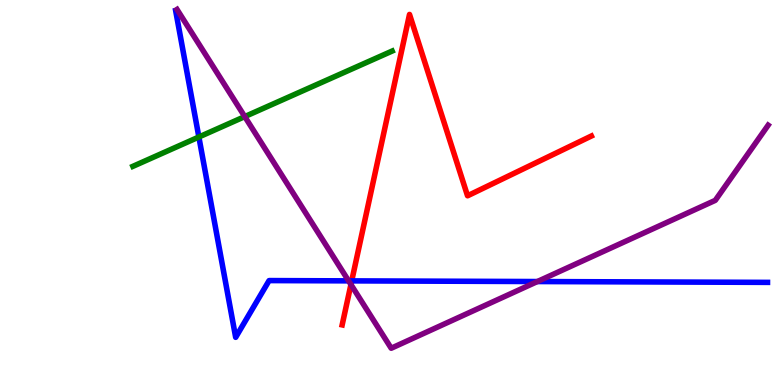[{'lines': ['blue', 'red'], 'intersections': [{'x': 4.54, 'y': 2.7}]}, {'lines': ['green', 'red'], 'intersections': []}, {'lines': ['purple', 'red'], 'intersections': [{'x': 4.53, 'y': 2.61}]}, {'lines': ['blue', 'green'], 'intersections': [{'x': 2.57, 'y': 6.44}]}, {'lines': ['blue', 'purple'], 'intersections': [{'x': 4.5, 'y': 2.7}, {'x': 6.93, 'y': 2.69}]}, {'lines': ['green', 'purple'], 'intersections': [{'x': 3.16, 'y': 6.97}]}]